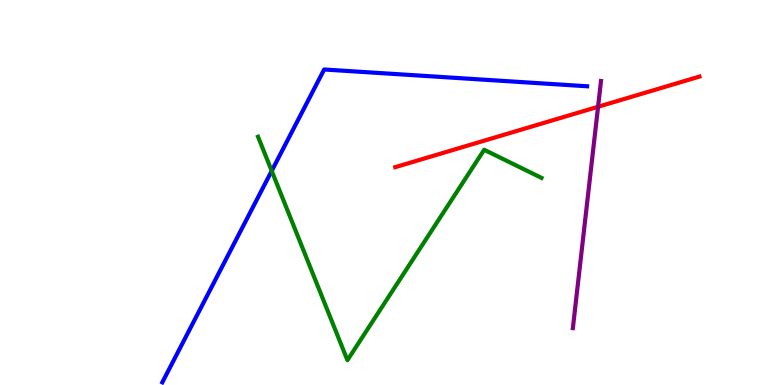[{'lines': ['blue', 'red'], 'intersections': []}, {'lines': ['green', 'red'], 'intersections': []}, {'lines': ['purple', 'red'], 'intersections': [{'x': 7.72, 'y': 7.23}]}, {'lines': ['blue', 'green'], 'intersections': [{'x': 3.51, 'y': 5.56}]}, {'lines': ['blue', 'purple'], 'intersections': []}, {'lines': ['green', 'purple'], 'intersections': []}]